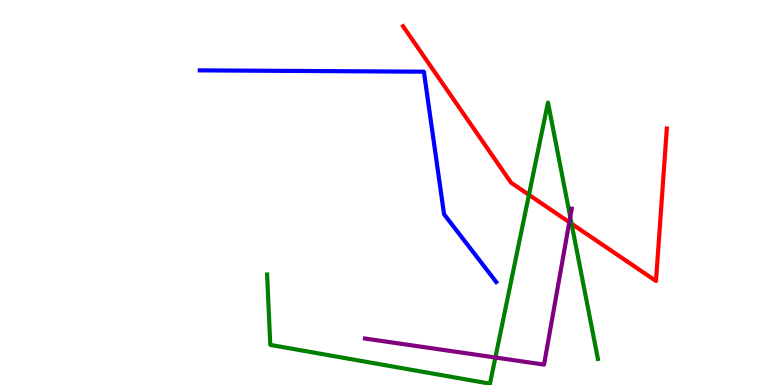[{'lines': ['blue', 'red'], 'intersections': []}, {'lines': ['green', 'red'], 'intersections': [{'x': 6.83, 'y': 4.94}, {'x': 7.38, 'y': 4.19}]}, {'lines': ['purple', 'red'], 'intersections': [{'x': 7.35, 'y': 4.23}]}, {'lines': ['blue', 'green'], 'intersections': []}, {'lines': ['blue', 'purple'], 'intersections': []}, {'lines': ['green', 'purple'], 'intersections': [{'x': 6.39, 'y': 0.714}, {'x': 7.36, 'y': 4.37}]}]